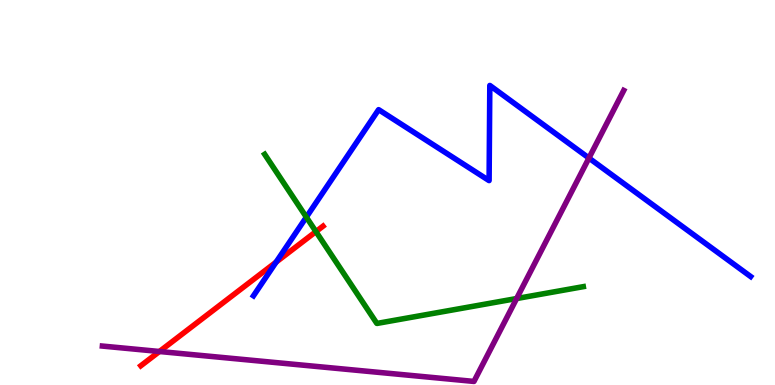[{'lines': ['blue', 'red'], 'intersections': [{'x': 3.56, 'y': 3.19}]}, {'lines': ['green', 'red'], 'intersections': [{'x': 4.08, 'y': 3.98}]}, {'lines': ['purple', 'red'], 'intersections': [{'x': 2.06, 'y': 0.87}]}, {'lines': ['blue', 'green'], 'intersections': [{'x': 3.95, 'y': 4.36}]}, {'lines': ['blue', 'purple'], 'intersections': [{'x': 7.6, 'y': 5.89}]}, {'lines': ['green', 'purple'], 'intersections': [{'x': 6.67, 'y': 2.25}]}]